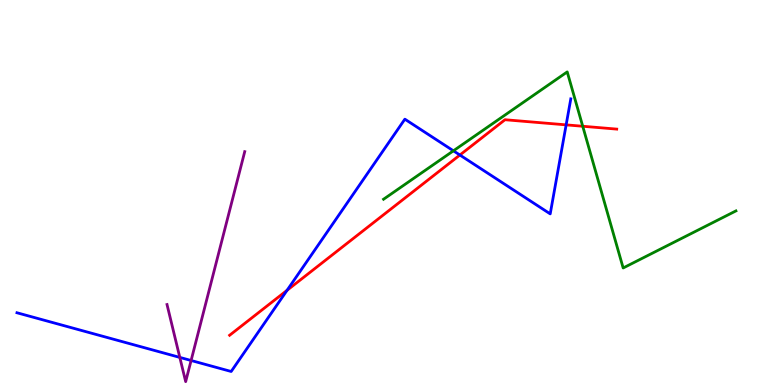[{'lines': ['blue', 'red'], 'intersections': [{'x': 3.7, 'y': 2.46}, {'x': 5.93, 'y': 5.97}, {'x': 7.31, 'y': 6.76}]}, {'lines': ['green', 'red'], 'intersections': [{'x': 7.52, 'y': 6.72}]}, {'lines': ['purple', 'red'], 'intersections': []}, {'lines': ['blue', 'green'], 'intersections': [{'x': 5.85, 'y': 6.08}]}, {'lines': ['blue', 'purple'], 'intersections': [{'x': 2.32, 'y': 0.717}, {'x': 2.47, 'y': 0.636}]}, {'lines': ['green', 'purple'], 'intersections': []}]